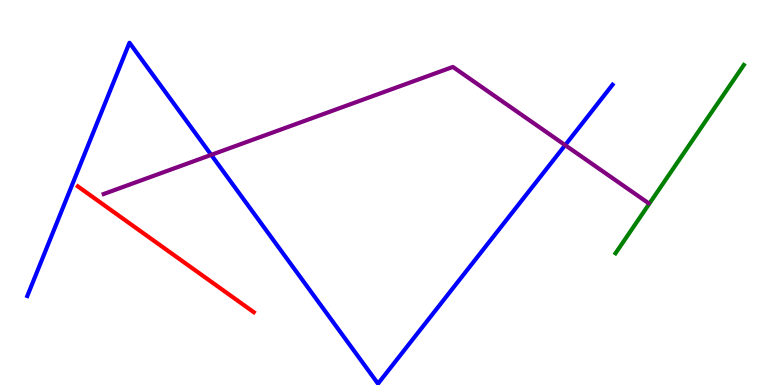[{'lines': ['blue', 'red'], 'intersections': []}, {'lines': ['green', 'red'], 'intersections': []}, {'lines': ['purple', 'red'], 'intersections': []}, {'lines': ['blue', 'green'], 'intersections': []}, {'lines': ['blue', 'purple'], 'intersections': [{'x': 2.73, 'y': 5.98}, {'x': 7.29, 'y': 6.23}]}, {'lines': ['green', 'purple'], 'intersections': []}]